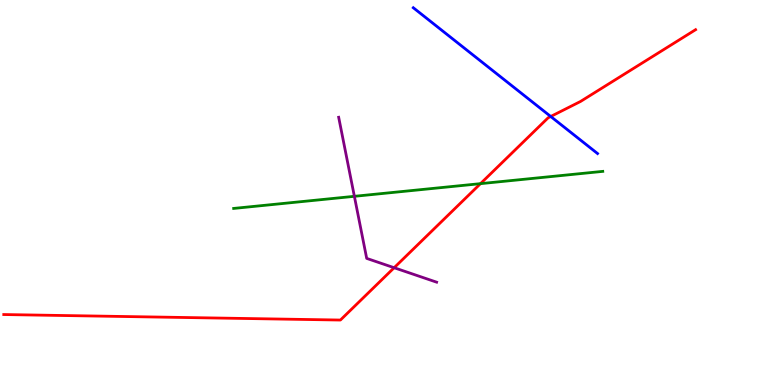[{'lines': ['blue', 'red'], 'intersections': [{'x': 7.11, 'y': 6.97}]}, {'lines': ['green', 'red'], 'intersections': [{'x': 6.2, 'y': 5.23}]}, {'lines': ['purple', 'red'], 'intersections': [{'x': 5.09, 'y': 3.05}]}, {'lines': ['blue', 'green'], 'intersections': []}, {'lines': ['blue', 'purple'], 'intersections': []}, {'lines': ['green', 'purple'], 'intersections': [{'x': 4.57, 'y': 4.9}]}]